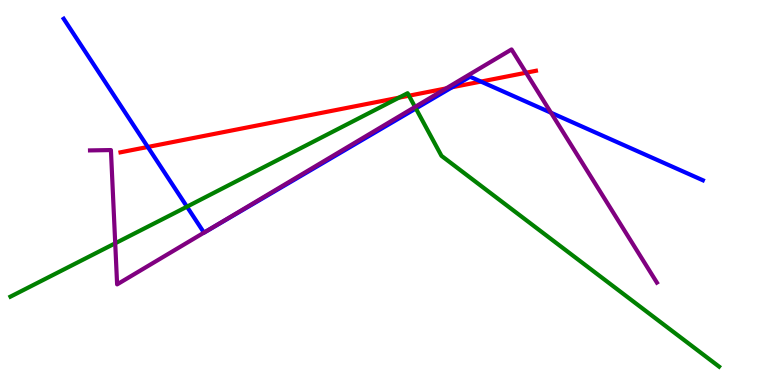[{'lines': ['blue', 'red'], 'intersections': [{'x': 1.91, 'y': 6.18}, {'x': 5.83, 'y': 7.73}, {'x': 6.21, 'y': 7.88}]}, {'lines': ['green', 'red'], 'intersections': [{'x': 5.15, 'y': 7.46}, {'x': 5.28, 'y': 7.51}]}, {'lines': ['purple', 'red'], 'intersections': [{'x': 5.76, 'y': 7.7}, {'x': 6.79, 'y': 8.11}]}, {'lines': ['blue', 'green'], 'intersections': [{'x': 2.41, 'y': 4.63}, {'x': 5.37, 'y': 7.18}]}, {'lines': ['blue', 'purple'], 'intersections': [{'x': 2.63, 'y': 3.96}, {'x': 7.11, 'y': 7.07}]}, {'lines': ['green', 'purple'], 'intersections': [{'x': 1.49, 'y': 3.68}, {'x': 5.36, 'y': 7.22}]}]